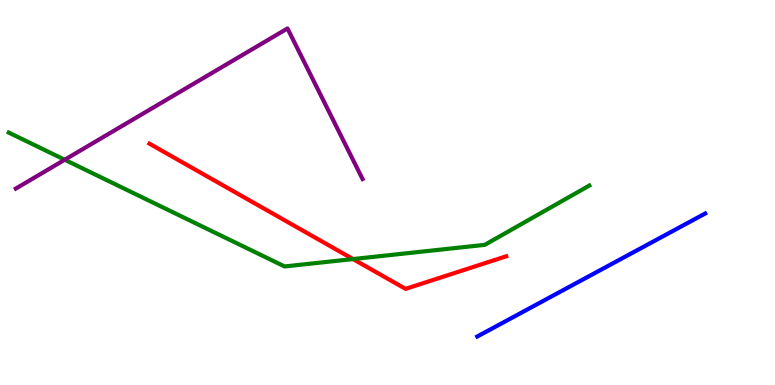[{'lines': ['blue', 'red'], 'intersections': []}, {'lines': ['green', 'red'], 'intersections': [{'x': 4.56, 'y': 3.27}]}, {'lines': ['purple', 'red'], 'intersections': []}, {'lines': ['blue', 'green'], 'intersections': []}, {'lines': ['blue', 'purple'], 'intersections': []}, {'lines': ['green', 'purple'], 'intersections': [{'x': 0.835, 'y': 5.85}]}]